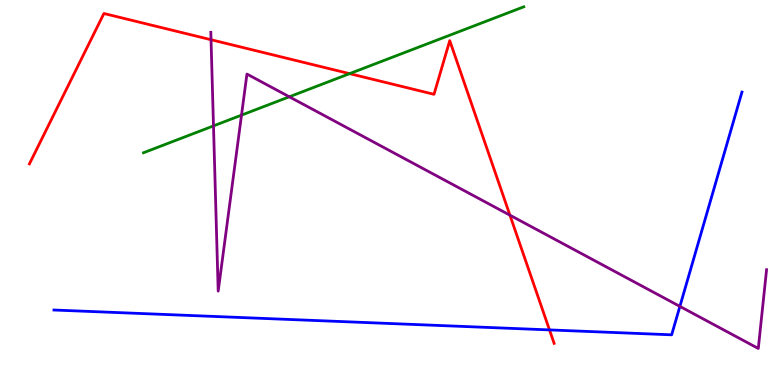[{'lines': ['blue', 'red'], 'intersections': [{'x': 7.09, 'y': 1.43}]}, {'lines': ['green', 'red'], 'intersections': [{'x': 4.51, 'y': 8.09}]}, {'lines': ['purple', 'red'], 'intersections': [{'x': 2.72, 'y': 8.97}, {'x': 6.58, 'y': 4.41}]}, {'lines': ['blue', 'green'], 'intersections': []}, {'lines': ['blue', 'purple'], 'intersections': [{'x': 8.77, 'y': 2.04}]}, {'lines': ['green', 'purple'], 'intersections': [{'x': 2.75, 'y': 6.73}, {'x': 3.12, 'y': 7.01}, {'x': 3.73, 'y': 7.49}]}]